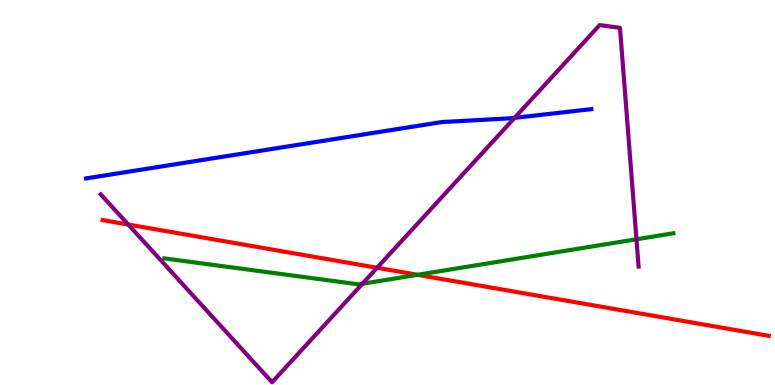[{'lines': ['blue', 'red'], 'intersections': []}, {'lines': ['green', 'red'], 'intersections': [{'x': 5.39, 'y': 2.86}]}, {'lines': ['purple', 'red'], 'intersections': [{'x': 1.65, 'y': 4.17}, {'x': 4.87, 'y': 3.04}]}, {'lines': ['blue', 'green'], 'intersections': []}, {'lines': ['blue', 'purple'], 'intersections': [{'x': 6.64, 'y': 6.94}]}, {'lines': ['green', 'purple'], 'intersections': [{'x': 4.68, 'y': 2.63}, {'x': 8.21, 'y': 3.79}]}]